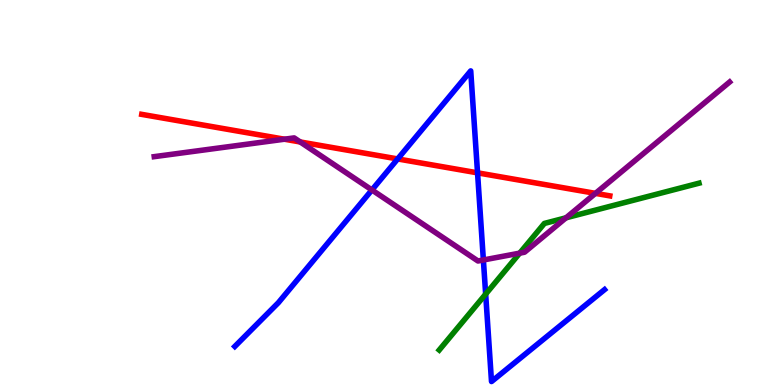[{'lines': ['blue', 'red'], 'intersections': [{'x': 5.13, 'y': 5.87}, {'x': 6.16, 'y': 5.51}]}, {'lines': ['green', 'red'], 'intersections': []}, {'lines': ['purple', 'red'], 'intersections': [{'x': 3.67, 'y': 6.38}, {'x': 3.87, 'y': 6.31}, {'x': 7.68, 'y': 4.98}]}, {'lines': ['blue', 'green'], 'intersections': [{'x': 6.27, 'y': 2.36}]}, {'lines': ['blue', 'purple'], 'intersections': [{'x': 4.8, 'y': 5.07}, {'x': 6.24, 'y': 3.25}]}, {'lines': ['green', 'purple'], 'intersections': [{'x': 6.71, 'y': 3.42}, {'x': 7.3, 'y': 4.34}]}]